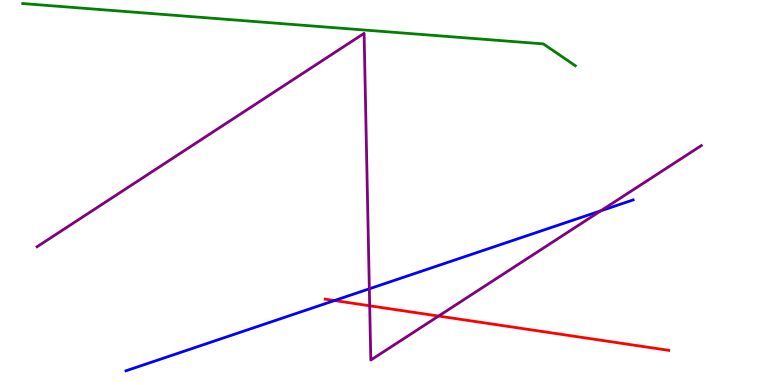[{'lines': ['blue', 'red'], 'intersections': [{'x': 4.32, 'y': 2.19}]}, {'lines': ['green', 'red'], 'intersections': []}, {'lines': ['purple', 'red'], 'intersections': [{'x': 4.77, 'y': 2.06}, {'x': 5.66, 'y': 1.79}]}, {'lines': ['blue', 'green'], 'intersections': []}, {'lines': ['blue', 'purple'], 'intersections': [{'x': 4.77, 'y': 2.5}, {'x': 7.75, 'y': 4.52}]}, {'lines': ['green', 'purple'], 'intersections': []}]